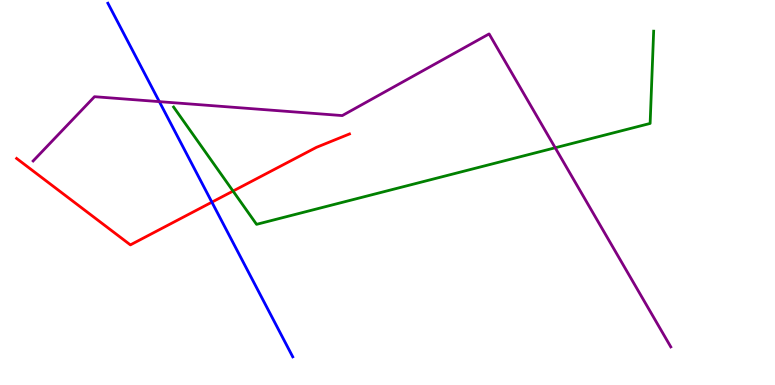[{'lines': ['blue', 'red'], 'intersections': [{'x': 2.73, 'y': 4.75}]}, {'lines': ['green', 'red'], 'intersections': [{'x': 3.01, 'y': 5.04}]}, {'lines': ['purple', 'red'], 'intersections': []}, {'lines': ['blue', 'green'], 'intersections': []}, {'lines': ['blue', 'purple'], 'intersections': [{'x': 2.06, 'y': 7.36}]}, {'lines': ['green', 'purple'], 'intersections': [{'x': 7.16, 'y': 6.16}]}]